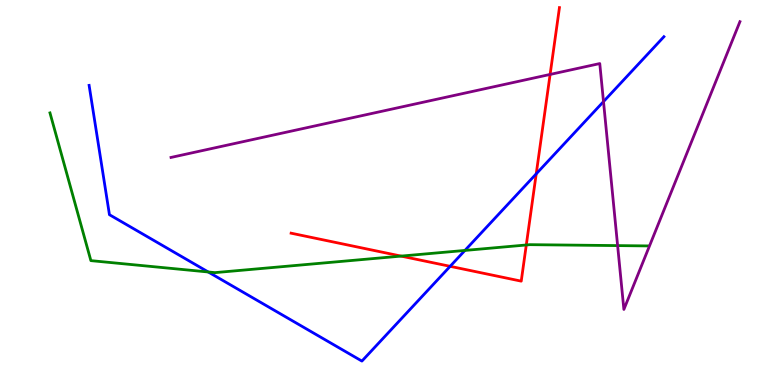[{'lines': ['blue', 'red'], 'intersections': [{'x': 5.81, 'y': 3.08}, {'x': 6.92, 'y': 5.48}]}, {'lines': ['green', 'red'], 'intersections': [{'x': 5.18, 'y': 3.35}, {'x': 6.79, 'y': 3.64}]}, {'lines': ['purple', 'red'], 'intersections': [{'x': 7.1, 'y': 8.07}]}, {'lines': ['blue', 'green'], 'intersections': [{'x': 2.69, 'y': 2.94}, {'x': 6.0, 'y': 3.5}]}, {'lines': ['blue', 'purple'], 'intersections': [{'x': 7.79, 'y': 7.36}]}, {'lines': ['green', 'purple'], 'intersections': [{'x': 7.97, 'y': 3.62}]}]